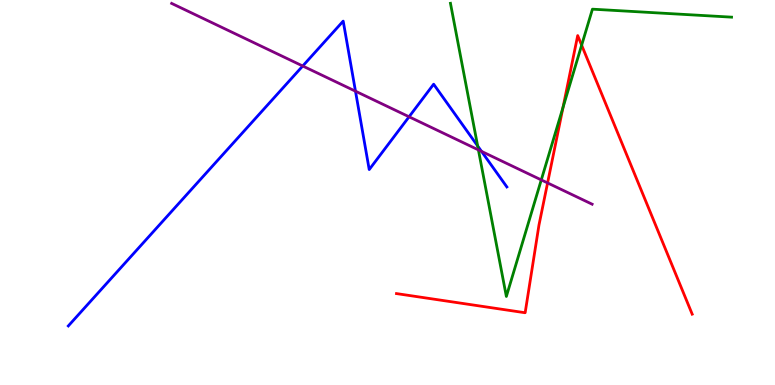[{'lines': ['blue', 'red'], 'intersections': []}, {'lines': ['green', 'red'], 'intersections': [{'x': 7.27, 'y': 7.21}, {'x': 7.51, 'y': 8.83}]}, {'lines': ['purple', 'red'], 'intersections': [{'x': 7.07, 'y': 5.25}]}, {'lines': ['blue', 'green'], 'intersections': [{'x': 6.16, 'y': 6.21}]}, {'lines': ['blue', 'purple'], 'intersections': [{'x': 3.91, 'y': 8.29}, {'x': 4.59, 'y': 7.63}, {'x': 5.28, 'y': 6.97}, {'x': 6.21, 'y': 6.07}]}, {'lines': ['green', 'purple'], 'intersections': [{'x': 6.17, 'y': 6.11}, {'x': 6.98, 'y': 5.33}]}]